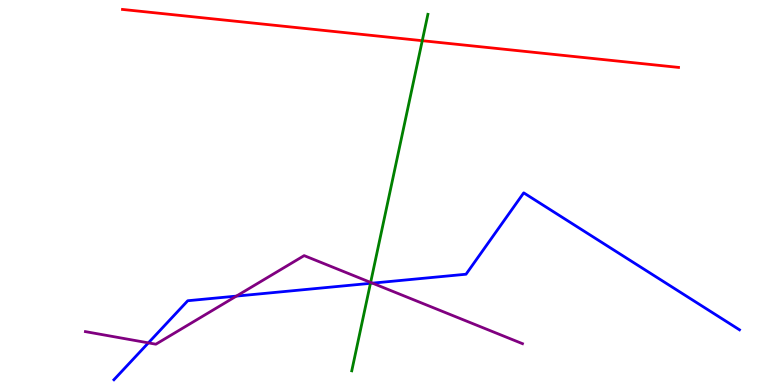[{'lines': ['blue', 'red'], 'intersections': []}, {'lines': ['green', 'red'], 'intersections': [{'x': 5.45, 'y': 8.94}]}, {'lines': ['purple', 'red'], 'intersections': []}, {'lines': ['blue', 'green'], 'intersections': [{'x': 4.78, 'y': 2.64}]}, {'lines': ['blue', 'purple'], 'intersections': [{'x': 1.91, 'y': 1.09}, {'x': 3.05, 'y': 2.31}, {'x': 4.81, 'y': 2.65}]}, {'lines': ['green', 'purple'], 'intersections': [{'x': 4.78, 'y': 2.66}]}]